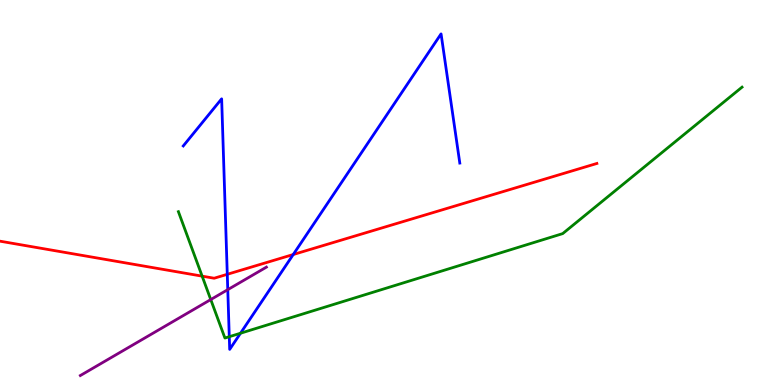[{'lines': ['blue', 'red'], 'intersections': [{'x': 2.93, 'y': 2.88}, {'x': 3.78, 'y': 3.39}]}, {'lines': ['green', 'red'], 'intersections': [{'x': 2.61, 'y': 2.83}]}, {'lines': ['purple', 'red'], 'intersections': []}, {'lines': ['blue', 'green'], 'intersections': [{'x': 2.96, 'y': 1.25}, {'x': 3.1, 'y': 1.34}]}, {'lines': ['blue', 'purple'], 'intersections': [{'x': 2.94, 'y': 2.48}]}, {'lines': ['green', 'purple'], 'intersections': [{'x': 2.72, 'y': 2.22}]}]